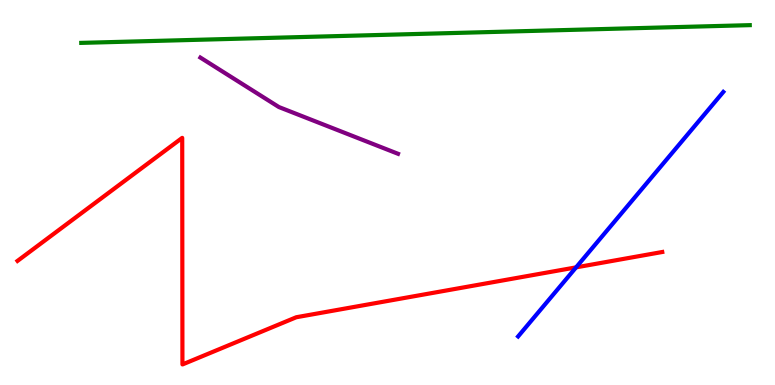[{'lines': ['blue', 'red'], 'intersections': [{'x': 7.43, 'y': 3.06}]}, {'lines': ['green', 'red'], 'intersections': []}, {'lines': ['purple', 'red'], 'intersections': []}, {'lines': ['blue', 'green'], 'intersections': []}, {'lines': ['blue', 'purple'], 'intersections': []}, {'lines': ['green', 'purple'], 'intersections': []}]